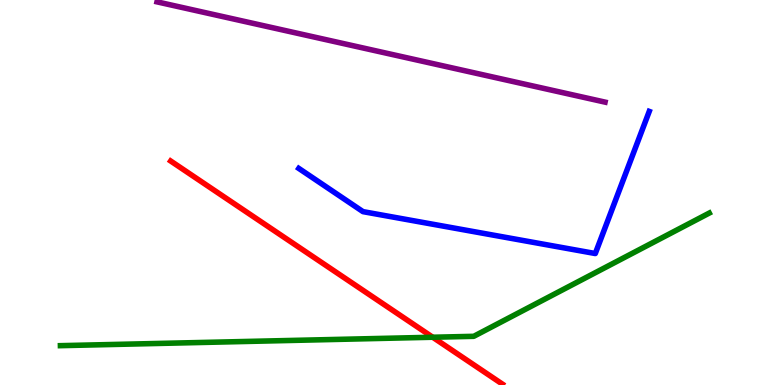[{'lines': ['blue', 'red'], 'intersections': []}, {'lines': ['green', 'red'], 'intersections': [{'x': 5.58, 'y': 1.24}]}, {'lines': ['purple', 'red'], 'intersections': []}, {'lines': ['blue', 'green'], 'intersections': []}, {'lines': ['blue', 'purple'], 'intersections': []}, {'lines': ['green', 'purple'], 'intersections': []}]